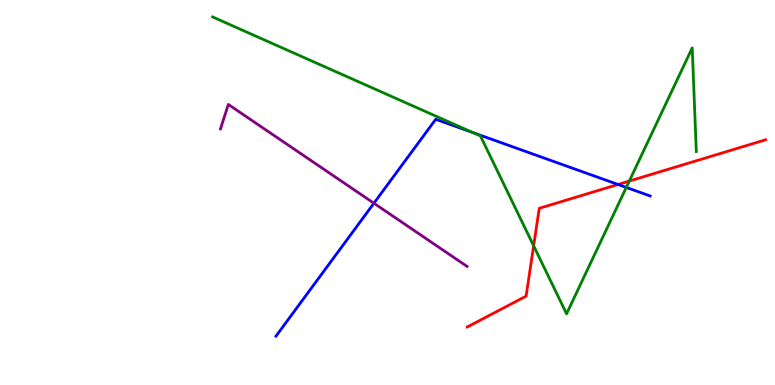[{'lines': ['blue', 'red'], 'intersections': [{'x': 7.97, 'y': 5.21}]}, {'lines': ['green', 'red'], 'intersections': [{'x': 6.89, 'y': 3.62}, {'x': 8.12, 'y': 5.3}]}, {'lines': ['purple', 'red'], 'intersections': []}, {'lines': ['blue', 'green'], 'intersections': [{'x': 6.1, 'y': 6.56}, {'x': 8.08, 'y': 5.13}]}, {'lines': ['blue', 'purple'], 'intersections': [{'x': 4.82, 'y': 4.72}]}, {'lines': ['green', 'purple'], 'intersections': []}]